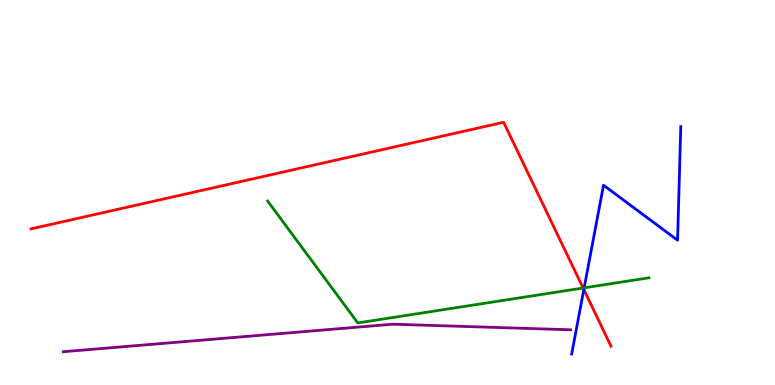[{'lines': ['blue', 'red'], 'intersections': [{'x': 7.53, 'y': 2.48}]}, {'lines': ['green', 'red'], 'intersections': [{'x': 7.52, 'y': 2.52}]}, {'lines': ['purple', 'red'], 'intersections': []}, {'lines': ['blue', 'green'], 'intersections': [{'x': 7.54, 'y': 2.52}]}, {'lines': ['blue', 'purple'], 'intersections': []}, {'lines': ['green', 'purple'], 'intersections': []}]